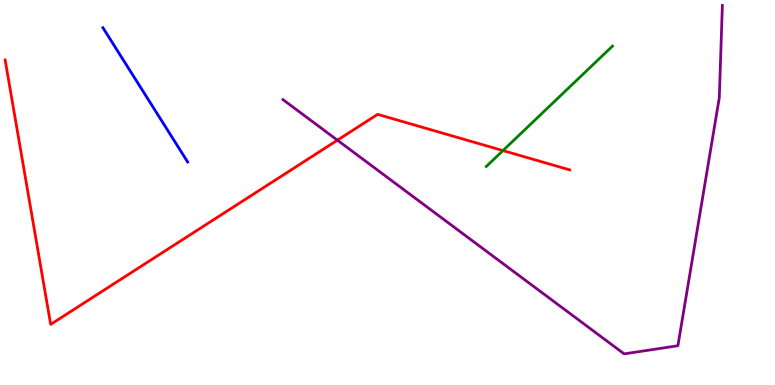[{'lines': ['blue', 'red'], 'intersections': []}, {'lines': ['green', 'red'], 'intersections': [{'x': 6.49, 'y': 6.09}]}, {'lines': ['purple', 'red'], 'intersections': [{'x': 4.35, 'y': 6.36}]}, {'lines': ['blue', 'green'], 'intersections': []}, {'lines': ['blue', 'purple'], 'intersections': []}, {'lines': ['green', 'purple'], 'intersections': []}]